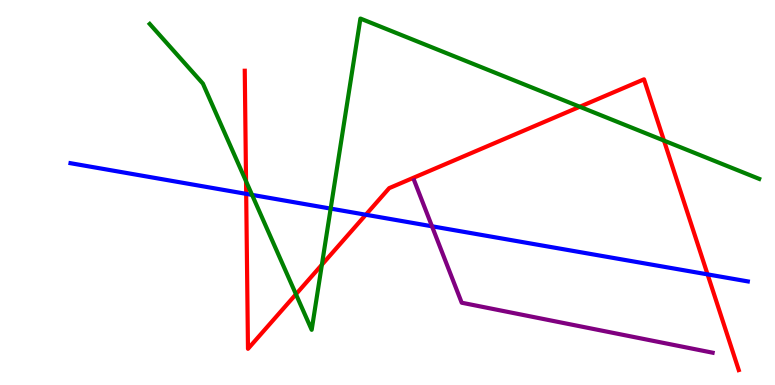[{'lines': ['blue', 'red'], 'intersections': [{'x': 3.18, 'y': 4.96}, {'x': 4.72, 'y': 4.42}, {'x': 9.13, 'y': 2.87}]}, {'lines': ['green', 'red'], 'intersections': [{'x': 3.17, 'y': 5.29}, {'x': 3.82, 'y': 2.36}, {'x': 4.15, 'y': 3.12}, {'x': 7.48, 'y': 7.23}, {'x': 8.57, 'y': 6.35}]}, {'lines': ['purple', 'red'], 'intersections': []}, {'lines': ['blue', 'green'], 'intersections': [{'x': 3.25, 'y': 4.94}, {'x': 4.27, 'y': 4.58}]}, {'lines': ['blue', 'purple'], 'intersections': [{'x': 5.57, 'y': 4.12}]}, {'lines': ['green', 'purple'], 'intersections': []}]